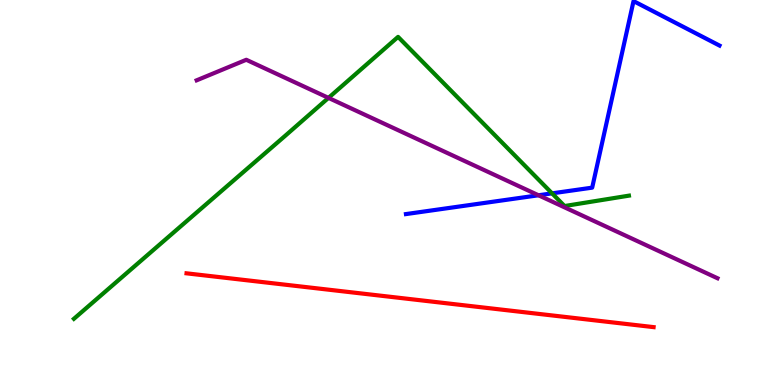[{'lines': ['blue', 'red'], 'intersections': []}, {'lines': ['green', 'red'], 'intersections': []}, {'lines': ['purple', 'red'], 'intersections': []}, {'lines': ['blue', 'green'], 'intersections': [{'x': 7.12, 'y': 4.98}]}, {'lines': ['blue', 'purple'], 'intersections': [{'x': 6.95, 'y': 4.93}]}, {'lines': ['green', 'purple'], 'intersections': [{'x': 4.24, 'y': 7.46}]}]